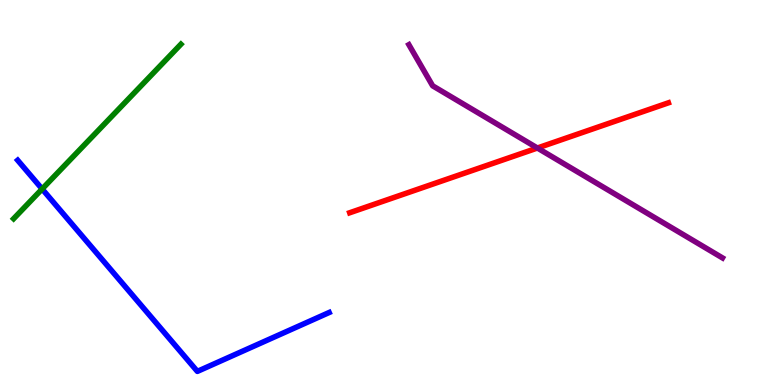[{'lines': ['blue', 'red'], 'intersections': []}, {'lines': ['green', 'red'], 'intersections': []}, {'lines': ['purple', 'red'], 'intersections': [{'x': 6.93, 'y': 6.16}]}, {'lines': ['blue', 'green'], 'intersections': [{'x': 0.544, 'y': 5.09}]}, {'lines': ['blue', 'purple'], 'intersections': []}, {'lines': ['green', 'purple'], 'intersections': []}]